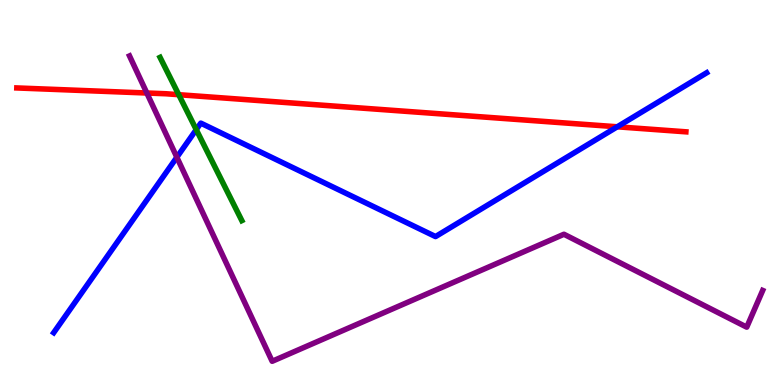[{'lines': ['blue', 'red'], 'intersections': [{'x': 7.96, 'y': 6.71}]}, {'lines': ['green', 'red'], 'intersections': [{'x': 2.31, 'y': 7.54}]}, {'lines': ['purple', 'red'], 'intersections': [{'x': 1.89, 'y': 7.58}]}, {'lines': ['blue', 'green'], 'intersections': [{'x': 2.53, 'y': 6.63}]}, {'lines': ['blue', 'purple'], 'intersections': [{'x': 2.28, 'y': 5.92}]}, {'lines': ['green', 'purple'], 'intersections': []}]